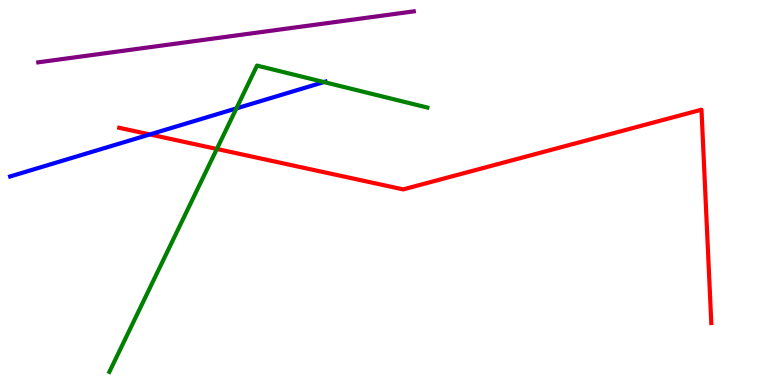[{'lines': ['blue', 'red'], 'intersections': [{'x': 1.93, 'y': 6.51}]}, {'lines': ['green', 'red'], 'intersections': [{'x': 2.8, 'y': 6.13}]}, {'lines': ['purple', 'red'], 'intersections': []}, {'lines': ['blue', 'green'], 'intersections': [{'x': 3.05, 'y': 7.18}, {'x': 4.18, 'y': 7.87}]}, {'lines': ['blue', 'purple'], 'intersections': []}, {'lines': ['green', 'purple'], 'intersections': []}]